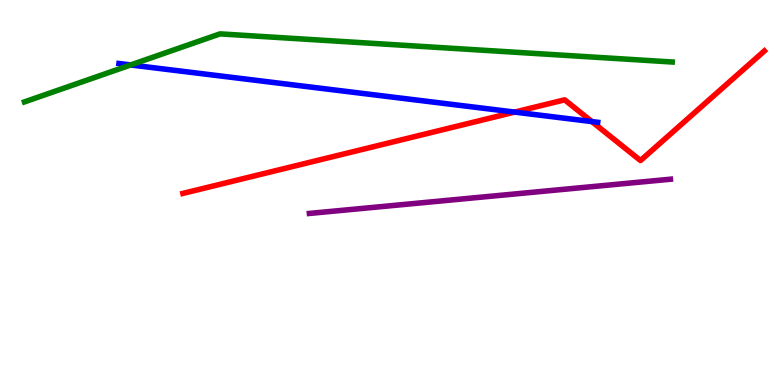[{'lines': ['blue', 'red'], 'intersections': [{'x': 6.64, 'y': 7.09}, {'x': 7.64, 'y': 6.84}]}, {'lines': ['green', 'red'], 'intersections': []}, {'lines': ['purple', 'red'], 'intersections': []}, {'lines': ['blue', 'green'], 'intersections': [{'x': 1.69, 'y': 8.31}]}, {'lines': ['blue', 'purple'], 'intersections': []}, {'lines': ['green', 'purple'], 'intersections': []}]